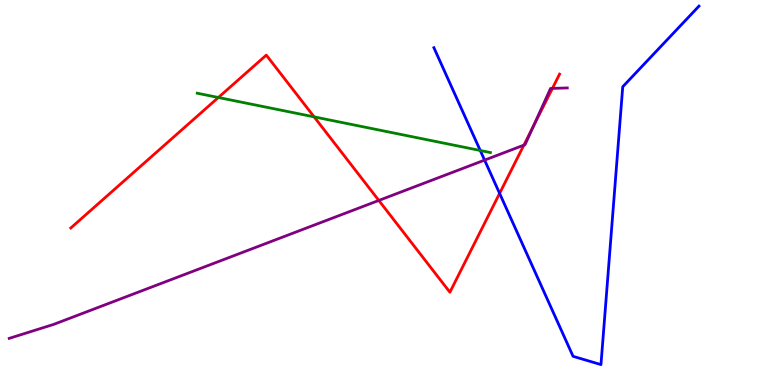[{'lines': ['blue', 'red'], 'intersections': [{'x': 6.45, 'y': 4.98}]}, {'lines': ['green', 'red'], 'intersections': [{'x': 2.82, 'y': 7.47}, {'x': 4.05, 'y': 6.96}]}, {'lines': ['purple', 'red'], 'intersections': [{'x': 4.89, 'y': 4.79}, {'x': 6.76, 'y': 6.23}, {'x': 6.88, 'y': 6.73}, {'x': 7.13, 'y': 7.7}]}, {'lines': ['blue', 'green'], 'intersections': [{'x': 6.2, 'y': 6.09}]}, {'lines': ['blue', 'purple'], 'intersections': [{'x': 6.25, 'y': 5.84}]}, {'lines': ['green', 'purple'], 'intersections': []}]